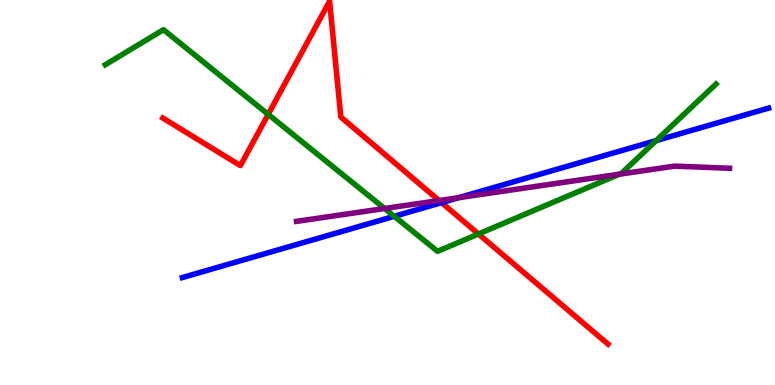[{'lines': ['blue', 'red'], 'intersections': [{'x': 5.7, 'y': 4.74}]}, {'lines': ['green', 'red'], 'intersections': [{'x': 3.46, 'y': 7.03}, {'x': 6.17, 'y': 3.92}]}, {'lines': ['purple', 'red'], 'intersections': [{'x': 5.67, 'y': 4.79}]}, {'lines': ['blue', 'green'], 'intersections': [{'x': 5.09, 'y': 4.38}, {'x': 8.47, 'y': 6.35}]}, {'lines': ['blue', 'purple'], 'intersections': [{'x': 5.92, 'y': 4.87}]}, {'lines': ['green', 'purple'], 'intersections': [{'x': 4.96, 'y': 4.58}, {'x': 7.99, 'y': 5.48}]}]